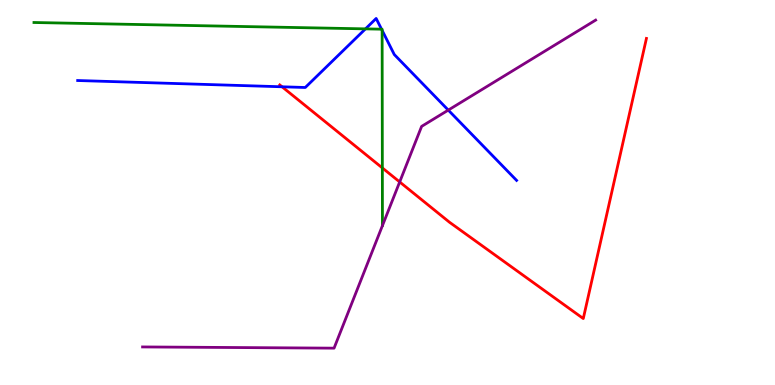[{'lines': ['blue', 'red'], 'intersections': [{'x': 3.64, 'y': 7.75}]}, {'lines': ['green', 'red'], 'intersections': [{'x': 4.93, 'y': 5.64}]}, {'lines': ['purple', 'red'], 'intersections': [{'x': 5.16, 'y': 5.27}]}, {'lines': ['blue', 'green'], 'intersections': [{'x': 4.72, 'y': 9.25}, {'x': 4.92, 'y': 9.24}, {'x': 4.93, 'y': 9.21}]}, {'lines': ['blue', 'purple'], 'intersections': [{'x': 5.78, 'y': 7.14}]}, {'lines': ['green', 'purple'], 'intersections': []}]